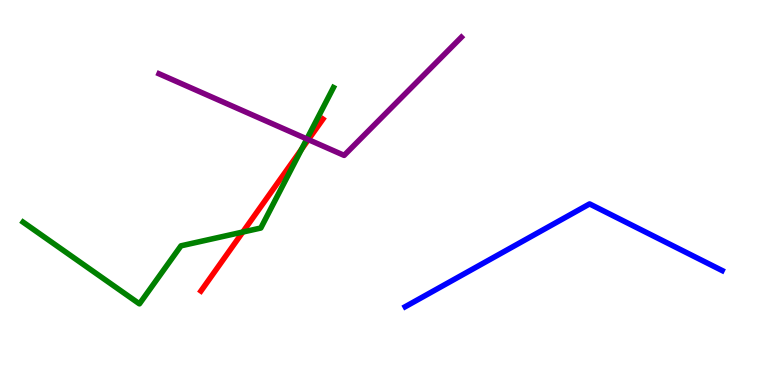[{'lines': ['blue', 'red'], 'intersections': []}, {'lines': ['green', 'red'], 'intersections': [{'x': 3.13, 'y': 3.97}, {'x': 3.89, 'y': 6.12}]}, {'lines': ['purple', 'red'], 'intersections': [{'x': 3.98, 'y': 6.37}]}, {'lines': ['blue', 'green'], 'intersections': []}, {'lines': ['blue', 'purple'], 'intersections': []}, {'lines': ['green', 'purple'], 'intersections': [{'x': 3.96, 'y': 6.39}]}]